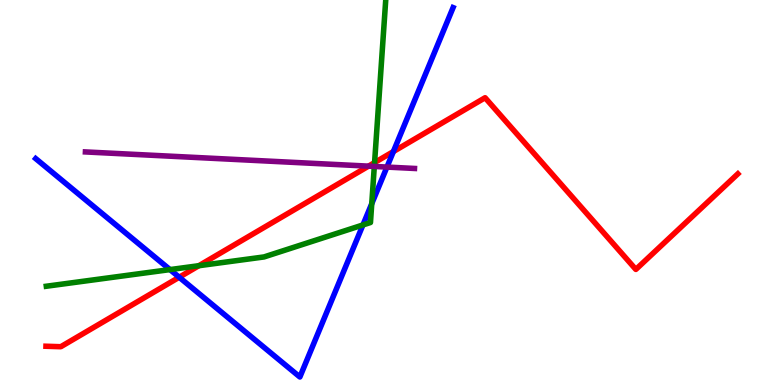[{'lines': ['blue', 'red'], 'intersections': [{'x': 2.31, 'y': 2.8}, {'x': 5.08, 'y': 6.06}]}, {'lines': ['green', 'red'], 'intersections': [{'x': 2.57, 'y': 3.1}, {'x': 4.83, 'y': 5.78}]}, {'lines': ['purple', 'red'], 'intersections': [{'x': 4.75, 'y': 5.68}]}, {'lines': ['blue', 'green'], 'intersections': [{'x': 2.19, 'y': 3.0}, {'x': 4.68, 'y': 4.16}, {'x': 4.8, 'y': 4.71}]}, {'lines': ['blue', 'purple'], 'intersections': [{'x': 4.99, 'y': 5.66}]}, {'lines': ['green', 'purple'], 'intersections': [{'x': 4.83, 'y': 5.68}]}]